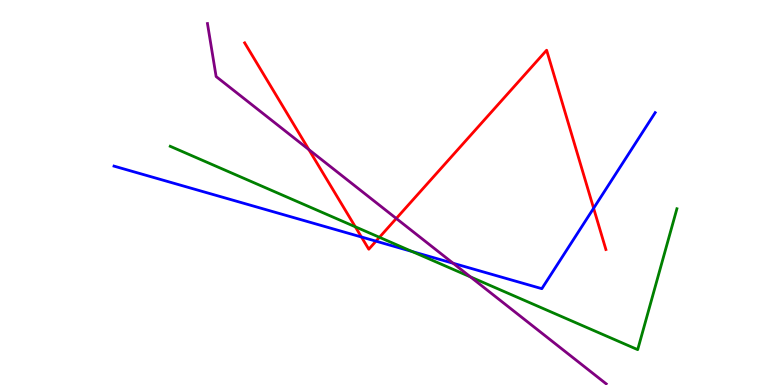[{'lines': ['blue', 'red'], 'intersections': [{'x': 4.66, 'y': 3.84}, {'x': 4.85, 'y': 3.74}, {'x': 7.66, 'y': 4.59}]}, {'lines': ['green', 'red'], 'intersections': [{'x': 4.58, 'y': 4.11}, {'x': 4.9, 'y': 3.84}]}, {'lines': ['purple', 'red'], 'intersections': [{'x': 3.99, 'y': 6.11}, {'x': 5.11, 'y': 4.33}]}, {'lines': ['blue', 'green'], 'intersections': [{'x': 5.32, 'y': 3.47}]}, {'lines': ['blue', 'purple'], 'intersections': [{'x': 5.85, 'y': 3.16}]}, {'lines': ['green', 'purple'], 'intersections': [{'x': 6.07, 'y': 2.81}]}]